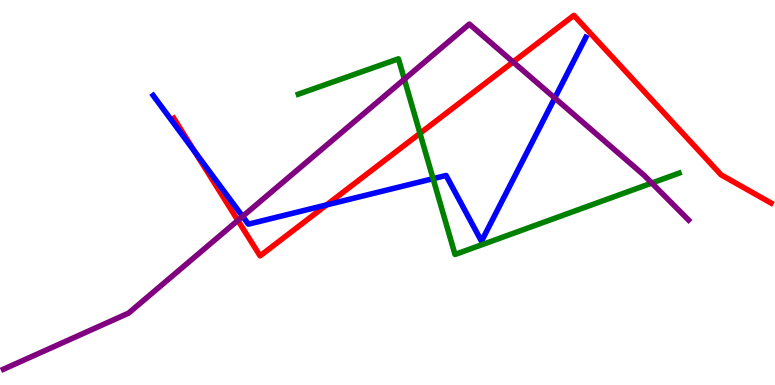[{'lines': ['blue', 'red'], 'intersections': [{'x': 2.51, 'y': 6.06}, {'x': 4.21, 'y': 4.68}]}, {'lines': ['green', 'red'], 'intersections': [{'x': 5.42, 'y': 6.54}]}, {'lines': ['purple', 'red'], 'intersections': [{'x': 3.07, 'y': 4.27}, {'x': 6.62, 'y': 8.39}]}, {'lines': ['blue', 'green'], 'intersections': [{'x': 5.59, 'y': 5.36}]}, {'lines': ['blue', 'purple'], 'intersections': [{'x': 3.13, 'y': 4.38}, {'x': 7.16, 'y': 7.45}]}, {'lines': ['green', 'purple'], 'intersections': [{'x': 5.22, 'y': 7.94}, {'x': 8.41, 'y': 5.25}]}]